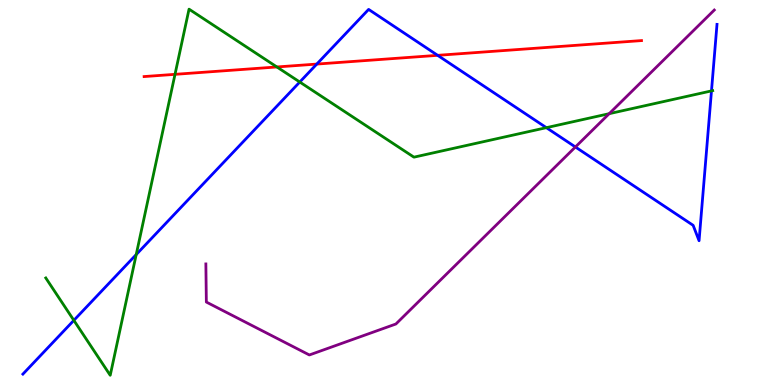[{'lines': ['blue', 'red'], 'intersections': [{'x': 4.09, 'y': 8.34}, {'x': 5.65, 'y': 8.56}]}, {'lines': ['green', 'red'], 'intersections': [{'x': 2.26, 'y': 8.07}, {'x': 3.57, 'y': 8.26}]}, {'lines': ['purple', 'red'], 'intersections': []}, {'lines': ['blue', 'green'], 'intersections': [{'x': 0.953, 'y': 1.68}, {'x': 1.76, 'y': 3.39}, {'x': 3.87, 'y': 7.87}, {'x': 7.05, 'y': 6.68}, {'x': 9.18, 'y': 7.64}]}, {'lines': ['blue', 'purple'], 'intersections': [{'x': 7.42, 'y': 6.18}]}, {'lines': ['green', 'purple'], 'intersections': [{'x': 7.86, 'y': 7.05}]}]